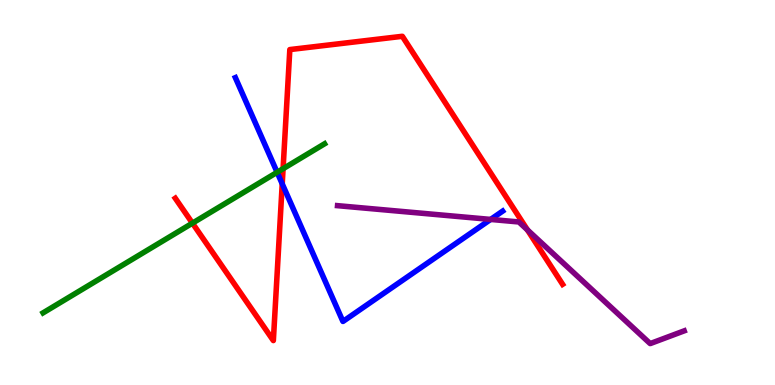[{'lines': ['blue', 'red'], 'intersections': [{'x': 3.64, 'y': 5.23}]}, {'lines': ['green', 'red'], 'intersections': [{'x': 2.48, 'y': 4.2}, {'x': 3.65, 'y': 5.62}]}, {'lines': ['purple', 'red'], 'intersections': [{'x': 6.81, 'y': 4.03}]}, {'lines': ['blue', 'green'], 'intersections': [{'x': 3.58, 'y': 5.52}]}, {'lines': ['blue', 'purple'], 'intersections': [{'x': 6.33, 'y': 4.3}]}, {'lines': ['green', 'purple'], 'intersections': []}]